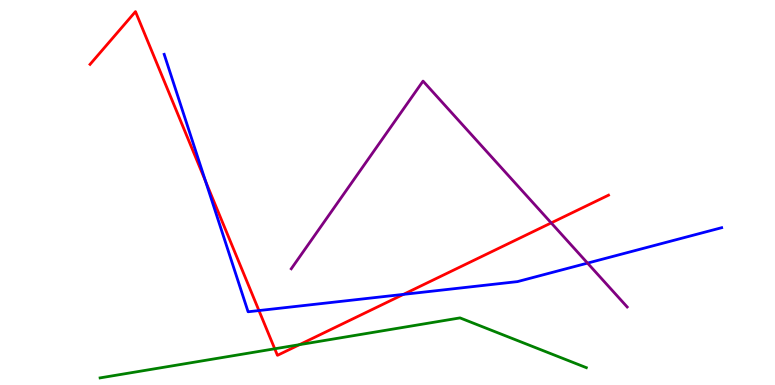[{'lines': ['blue', 'red'], 'intersections': [{'x': 2.65, 'y': 5.29}, {'x': 3.34, 'y': 1.93}, {'x': 5.21, 'y': 2.35}]}, {'lines': ['green', 'red'], 'intersections': [{'x': 3.54, 'y': 0.941}, {'x': 3.86, 'y': 1.05}]}, {'lines': ['purple', 'red'], 'intersections': [{'x': 7.11, 'y': 4.21}]}, {'lines': ['blue', 'green'], 'intersections': []}, {'lines': ['blue', 'purple'], 'intersections': [{'x': 7.58, 'y': 3.17}]}, {'lines': ['green', 'purple'], 'intersections': []}]